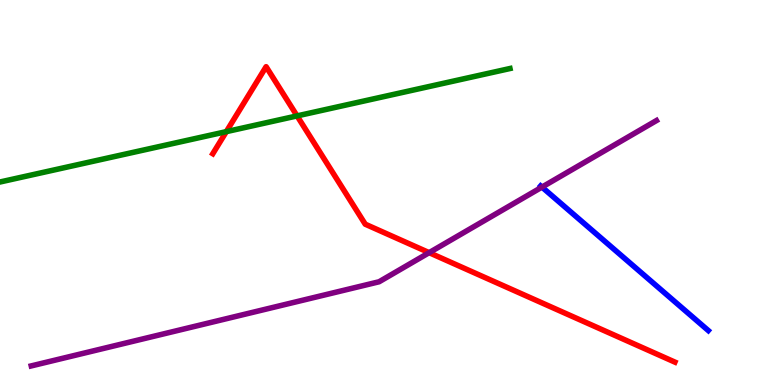[{'lines': ['blue', 'red'], 'intersections': []}, {'lines': ['green', 'red'], 'intersections': [{'x': 2.92, 'y': 6.58}, {'x': 3.83, 'y': 6.99}]}, {'lines': ['purple', 'red'], 'intersections': [{'x': 5.54, 'y': 3.44}]}, {'lines': ['blue', 'green'], 'intersections': []}, {'lines': ['blue', 'purple'], 'intersections': [{'x': 6.99, 'y': 5.14}]}, {'lines': ['green', 'purple'], 'intersections': []}]